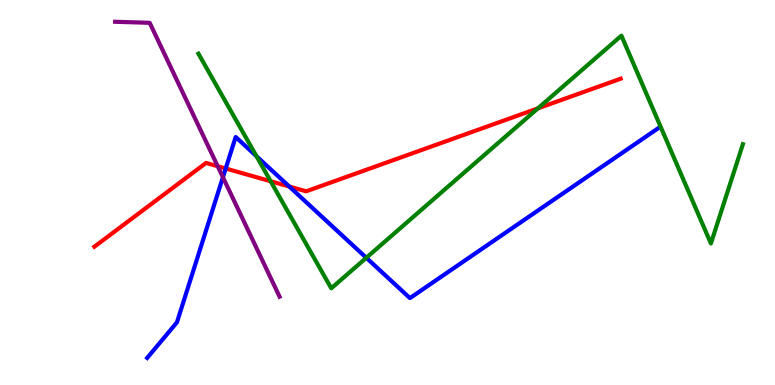[{'lines': ['blue', 'red'], 'intersections': [{'x': 2.91, 'y': 5.62}, {'x': 3.73, 'y': 5.16}]}, {'lines': ['green', 'red'], 'intersections': [{'x': 3.49, 'y': 5.29}, {'x': 6.94, 'y': 7.19}]}, {'lines': ['purple', 'red'], 'intersections': [{'x': 2.81, 'y': 5.68}]}, {'lines': ['blue', 'green'], 'intersections': [{'x': 3.31, 'y': 5.94}, {'x': 4.73, 'y': 3.3}]}, {'lines': ['blue', 'purple'], 'intersections': [{'x': 2.88, 'y': 5.4}]}, {'lines': ['green', 'purple'], 'intersections': []}]